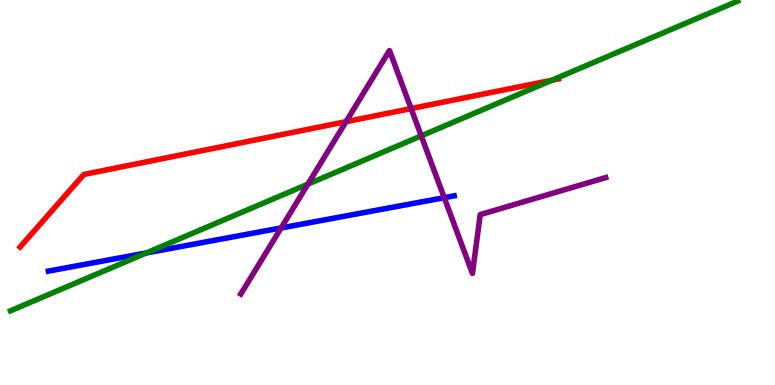[{'lines': ['blue', 'red'], 'intersections': []}, {'lines': ['green', 'red'], 'intersections': [{'x': 7.12, 'y': 7.92}]}, {'lines': ['purple', 'red'], 'intersections': [{'x': 4.46, 'y': 6.84}, {'x': 5.3, 'y': 7.18}]}, {'lines': ['blue', 'green'], 'intersections': [{'x': 1.89, 'y': 3.43}]}, {'lines': ['blue', 'purple'], 'intersections': [{'x': 3.63, 'y': 4.08}, {'x': 5.73, 'y': 4.87}]}, {'lines': ['green', 'purple'], 'intersections': [{'x': 3.97, 'y': 5.22}, {'x': 5.44, 'y': 6.47}]}]